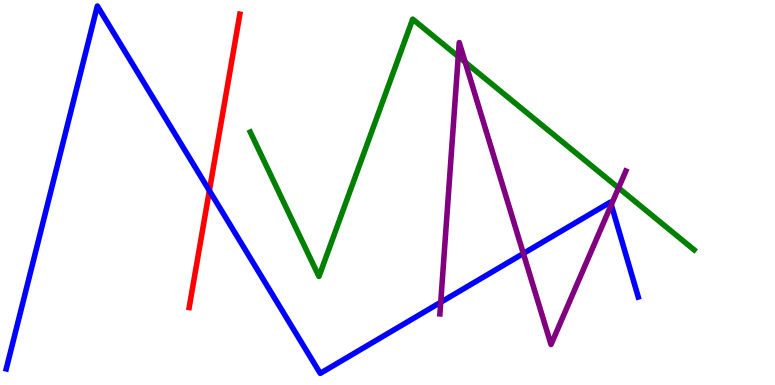[{'lines': ['blue', 'red'], 'intersections': [{'x': 2.7, 'y': 5.05}]}, {'lines': ['green', 'red'], 'intersections': []}, {'lines': ['purple', 'red'], 'intersections': []}, {'lines': ['blue', 'green'], 'intersections': []}, {'lines': ['blue', 'purple'], 'intersections': [{'x': 5.69, 'y': 2.15}, {'x': 6.75, 'y': 3.42}, {'x': 7.89, 'y': 4.68}]}, {'lines': ['green', 'purple'], 'intersections': [{'x': 5.91, 'y': 8.53}, {'x': 6.0, 'y': 8.38}, {'x': 7.98, 'y': 5.12}]}]